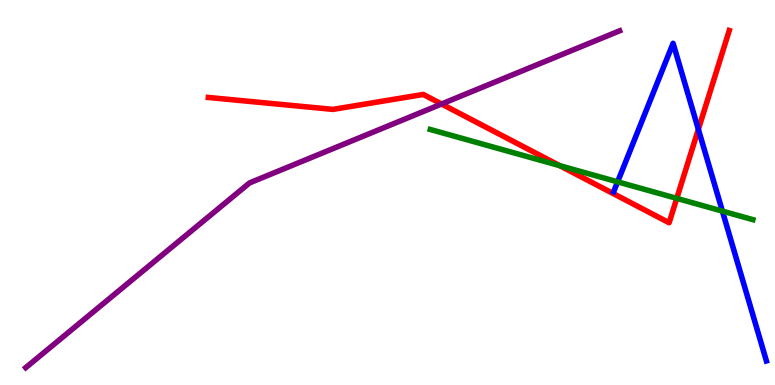[{'lines': ['blue', 'red'], 'intersections': [{'x': 9.01, 'y': 6.64}]}, {'lines': ['green', 'red'], 'intersections': [{'x': 7.22, 'y': 5.7}, {'x': 8.73, 'y': 4.85}]}, {'lines': ['purple', 'red'], 'intersections': [{'x': 5.7, 'y': 7.3}]}, {'lines': ['blue', 'green'], 'intersections': [{'x': 7.97, 'y': 5.28}, {'x': 9.32, 'y': 4.52}]}, {'lines': ['blue', 'purple'], 'intersections': []}, {'lines': ['green', 'purple'], 'intersections': []}]